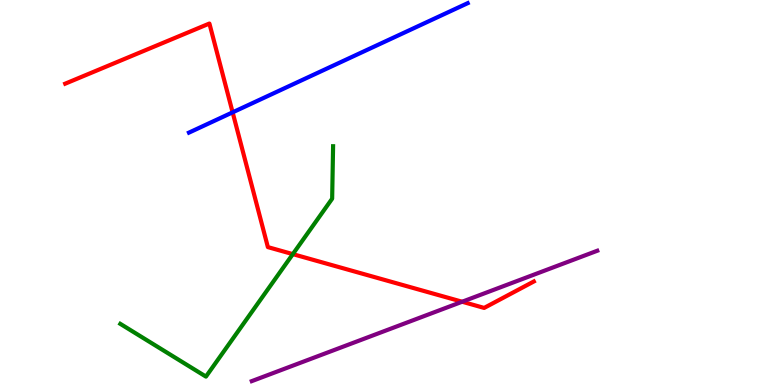[{'lines': ['blue', 'red'], 'intersections': [{'x': 3.0, 'y': 7.08}]}, {'lines': ['green', 'red'], 'intersections': [{'x': 3.78, 'y': 3.4}]}, {'lines': ['purple', 'red'], 'intersections': [{'x': 5.96, 'y': 2.16}]}, {'lines': ['blue', 'green'], 'intersections': []}, {'lines': ['blue', 'purple'], 'intersections': []}, {'lines': ['green', 'purple'], 'intersections': []}]